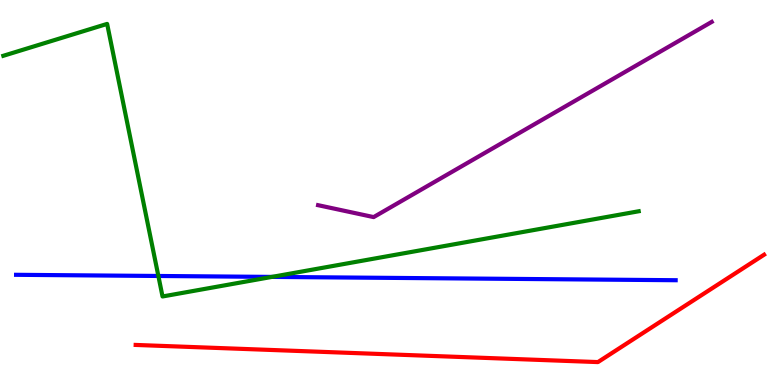[{'lines': ['blue', 'red'], 'intersections': []}, {'lines': ['green', 'red'], 'intersections': []}, {'lines': ['purple', 'red'], 'intersections': []}, {'lines': ['blue', 'green'], 'intersections': [{'x': 2.04, 'y': 2.83}, {'x': 3.51, 'y': 2.81}]}, {'lines': ['blue', 'purple'], 'intersections': []}, {'lines': ['green', 'purple'], 'intersections': []}]